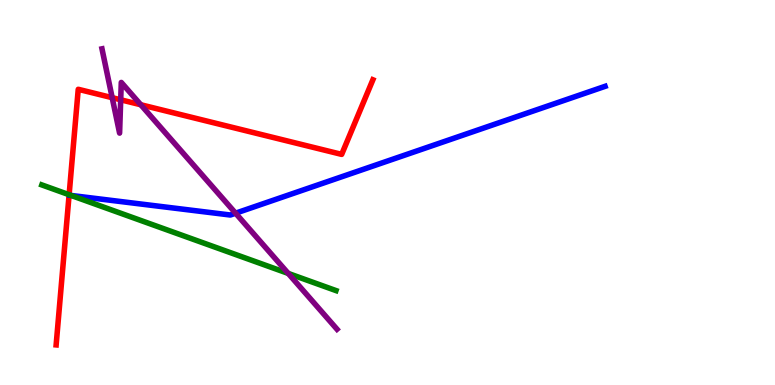[{'lines': ['blue', 'red'], 'intersections': []}, {'lines': ['green', 'red'], 'intersections': [{'x': 0.892, 'y': 4.94}]}, {'lines': ['purple', 'red'], 'intersections': [{'x': 1.45, 'y': 7.46}, {'x': 1.56, 'y': 7.41}, {'x': 1.82, 'y': 7.28}]}, {'lines': ['blue', 'green'], 'intersections': [{'x': 0.918, 'y': 4.92}]}, {'lines': ['blue', 'purple'], 'intersections': [{'x': 3.04, 'y': 4.46}]}, {'lines': ['green', 'purple'], 'intersections': [{'x': 3.72, 'y': 2.9}]}]